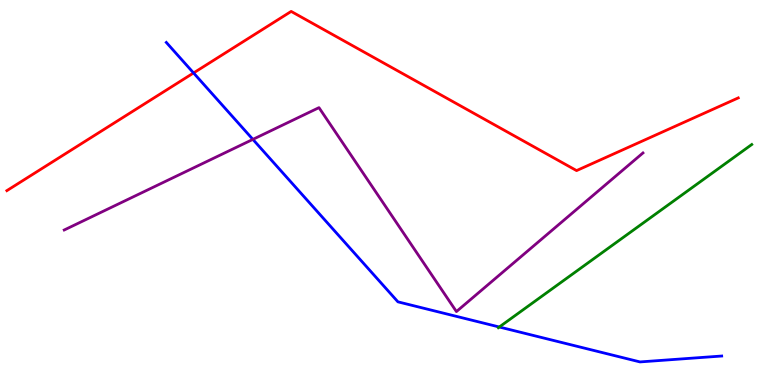[{'lines': ['blue', 'red'], 'intersections': [{'x': 2.5, 'y': 8.11}]}, {'lines': ['green', 'red'], 'intersections': []}, {'lines': ['purple', 'red'], 'intersections': []}, {'lines': ['blue', 'green'], 'intersections': [{'x': 6.44, 'y': 1.51}]}, {'lines': ['blue', 'purple'], 'intersections': [{'x': 3.26, 'y': 6.38}]}, {'lines': ['green', 'purple'], 'intersections': []}]